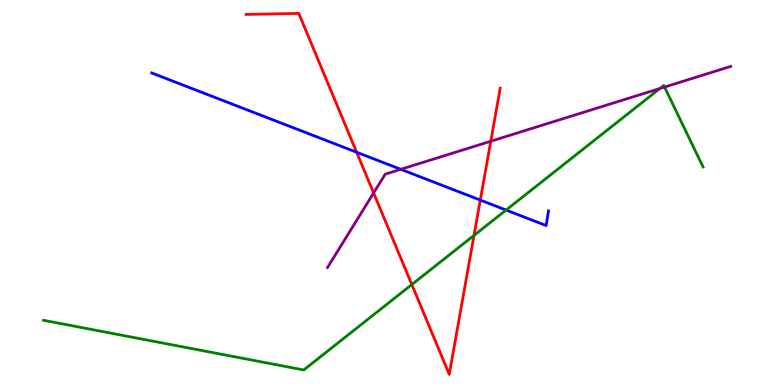[{'lines': ['blue', 'red'], 'intersections': [{'x': 4.6, 'y': 6.05}, {'x': 6.2, 'y': 4.8}]}, {'lines': ['green', 'red'], 'intersections': [{'x': 5.31, 'y': 2.61}, {'x': 6.12, 'y': 3.89}]}, {'lines': ['purple', 'red'], 'intersections': [{'x': 4.82, 'y': 4.99}, {'x': 6.33, 'y': 6.33}]}, {'lines': ['blue', 'green'], 'intersections': [{'x': 6.53, 'y': 4.54}]}, {'lines': ['blue', 'purple'], 'intersections': [{'x': 5.17, 'y': 5.6}]}, {'lines': ['green', 'purple'], 'intersections': [{'x': 8.51, 'y': 7.7}, {'x': 8.57, 'y': 7.74}]}]